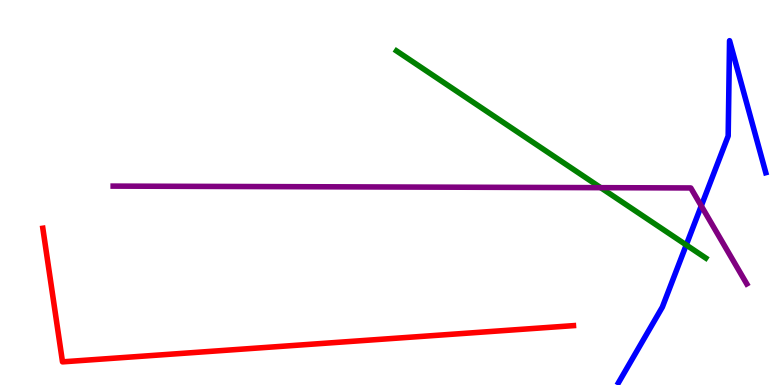[{'lines': ['blue', 'red'], 'intersections': []}, {'lines': ['green', 'red'], 'intersections': []}, {'lines': ['purple', 'red'], 'intersections': []}, {'lines': ['blue', 'green'], 'intersections': [{'x': 8.85, 'y': 3.64}]}, {'lines': ['blue', 'purple'], 'intersections': [{'x': 9.05, 'y': 4.65}]}, {'lines': ['green', 'purple'], 'intersections': [{'x': 7.75, 'y': 5.13}]}]